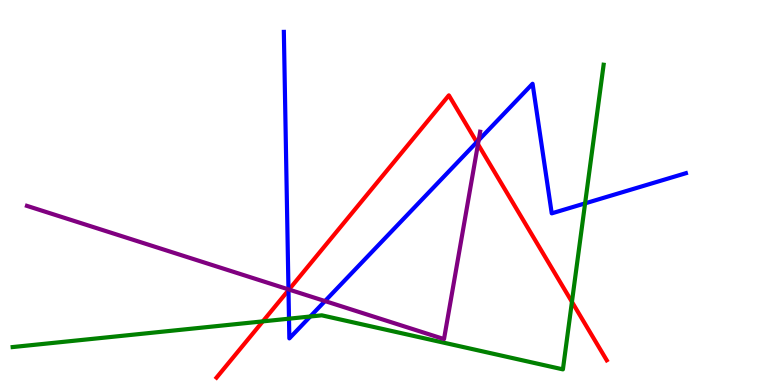[{'lines': ['blue', 'red'], 'intersections': [{'x': 3.72, 'y': 2.46}, {'x': 6.15, 'y': 6.31}]}, {'lines': ['green', 'red'], 'intersections': [{'x': 3.39, 'y': 1.65}, {'x': 7.38, 'y': 2.16}]}, {'lines': ['purple', 'red'], 'intersections': [{'x': 3.73, 'y': 2.48}, {'x': 6.17, 'y': 6.25}]}, {'lines': ['blue', 'green'], 'intersections': [{'x': 3.73, 'y': 1.72}, {'x': 4.0, 'y': 1.78}, {'x': 7.55, 'y': 4.72}]}, {'lines': ['blue', 'purple'], 'intersections': [{'x': 3.72, 'y': 2.48}, {'x': 4.19, 'y': 2.18}, {'x': 6.18, 'y': 6.36}]}, {'lines': ['green', 'purple'], 'intersections': []}]